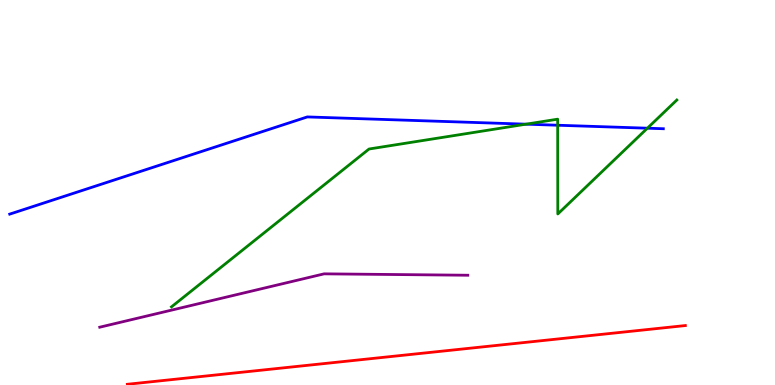[{'lines': ['blue', 'red'], 'intersections': []}, {'lines': ['green', 'red'], 'intersections': []}, {'lines': ['purple', 'red'], 'intersections': []}, {'lines': ['blue', 'green'], 'intersections': [{'x': 6.79, 'y': 6.77}, {'x': 7.2, 'y': 6.75}, {'x': 8.35, 'y': 6.67}]}, {'lines': ['blue', 'purple'], 'intersections': []}, {'lines': ['green', 'purple'], 'intersections': []}]